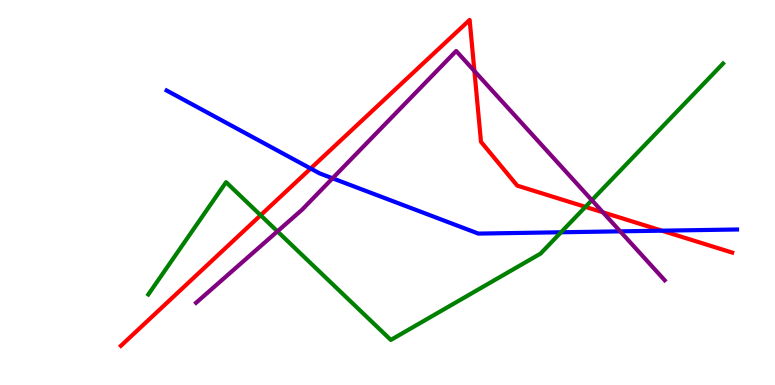[{'lines': ['blue', 'red'], 'intersections': [{'x': 4.01, 'y': 5.62}, {'x': 8.54, 'y': 4.01}]}, {'lines': ['green', 'red'], 'intersections': [{'x': 3.36, 'y': 4.41}, {'x': 7.55, 'y': 4.63}]}, {'lines': ['purple', 'red'], 'intersections': [{'x': 6.12, 'y': 8.16}, {'x': 7.78, 'y': 4.49}]}, {'lines': ['blue', 'green'], 'intersections': [{'x': 7.24, 'y': 3.97}]}, {'lines': ['blue', 'purple'], 'intersections': [{'x': 4.29, 'y': 5.37}, {'x': 8.0, 'y': 3.99}]}, {'lines': ['green', 'purple'], 'intersections': [{'x': 3.58, 'y': 3.99}, {'x': 7.64, 'y': 4.8}]}]